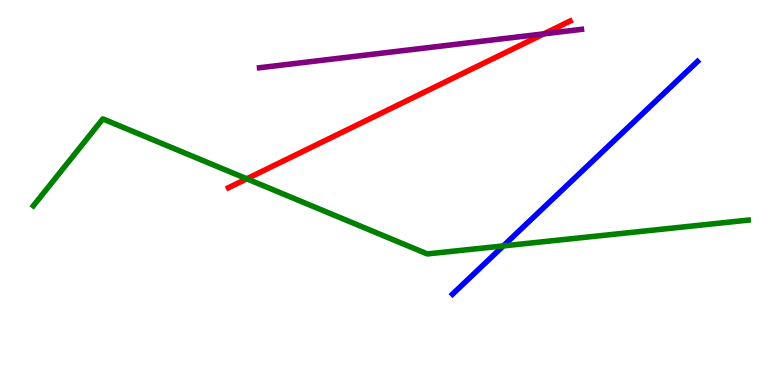[{'lines': ['blue', 'red'], 'intersections': []}, {'lines': ['green', 'red'], 'intersections': [{'x': 3.18, 'y': 5.36}]}, {'lines': ['purple', 'red'], 'intersections': [{'x': 7.02, 'y': 9.12}]}, {'lines': ['blue', 'green'], 'intersections': [{'x': 6.49, 'y': 3.61}]}, {'lines': ['blue', 'purple'], 'intersections': []}, {'lines': ['green', 'purple'], 'intersections': []}]